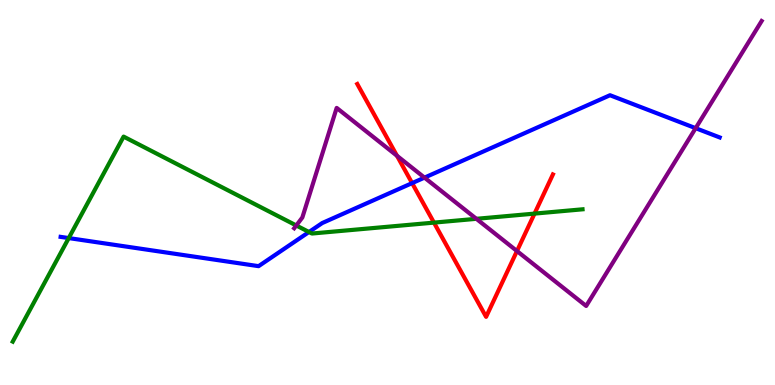[{'lines': ['blue', 'red'], 'intersections': [{'x': 5.32, 'y': 5.24}]}, {'lines': ['green', 'red'], 'intersections': [{'x': 5.6, 'y': 4.22}, {'x': 6.9, 'y': 4.45}]}, {'lines': ['purple', 'red'], 'intersections': [{'x': 5.12, 'y': 5.95}, {'x': 6.67, 'y': 3.48}]}, {'lines': ['blue', 'green'], 'intersections': [{'x': 0.887, 'y': 3.82}, {'x': 3.99, 'y': 3.97}]}, {'lines': ['blue', 'purple'], 'intersections': [{'x': 5.48, 'y': 5.39}, {'x': 8.98, 'y': 6.67}]}, {'lines': ['green', 'purple'], 'intersections': [{'x': 3.82, 'y': 4.14}, {'x': 6.15, 'y': 4.32}]}]